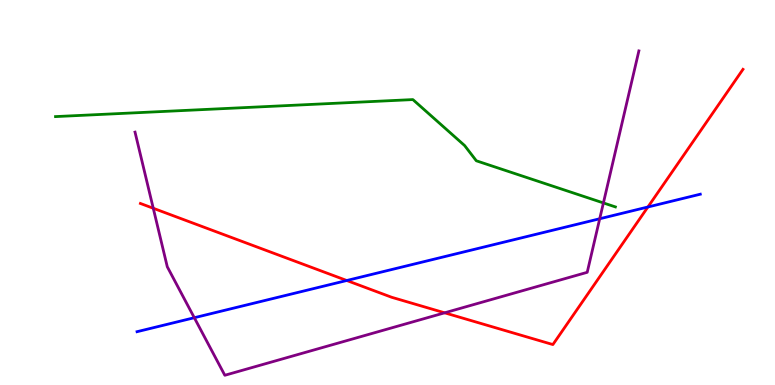[{'lines': ['blue', 'red'], 'intersections': [{'x': 4.47, 'y': 2.71}, {'x': 8.36, 'y': 4.62}]}, {'lines': ['green', 'red'], 'intersections': []}, {'lines': ['purple', 'red'], 'intersections': [{'x': 1.98, 'y': 4.59}, {'x': 5.74, 'y': 1.87}]}, {'lines': ['blue', 'green'], 'intersections': []}, {'lines': ['blue', 'purple'], 'intersections': [{'x': 2.51, 'y': 1.75}, {'x': 7.74, 'y': 4.32}]}, {'lines': ['green', 'purple'], 'intersections': [{'x': 7.79, 'y': 4.73}]}]